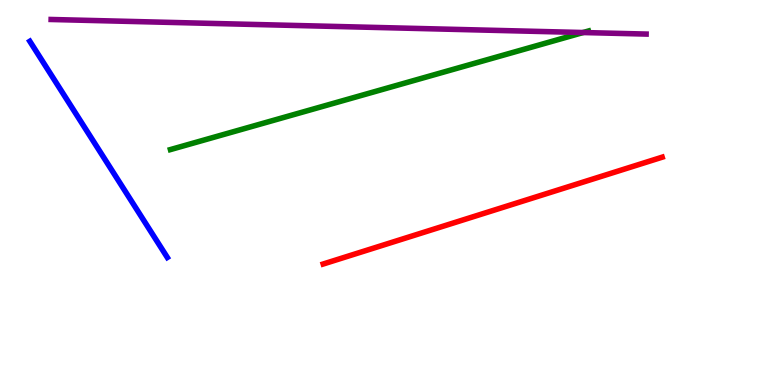[{'lines': ['blue', 'red'], 'intersections': []}, {'lines': ['green', 'red'], 'intersections': []}, {'lines': ['purple', 'red'], 'intersections': []}, {'lines': ['blue', 'green'], 'intersections': []}, {'lines': ['blue', 'purple'], 'intersections': []}, {'lines': ['green', 'purple'], 'intersections': [{'x': 7.52, 'y': 9.16}]}]